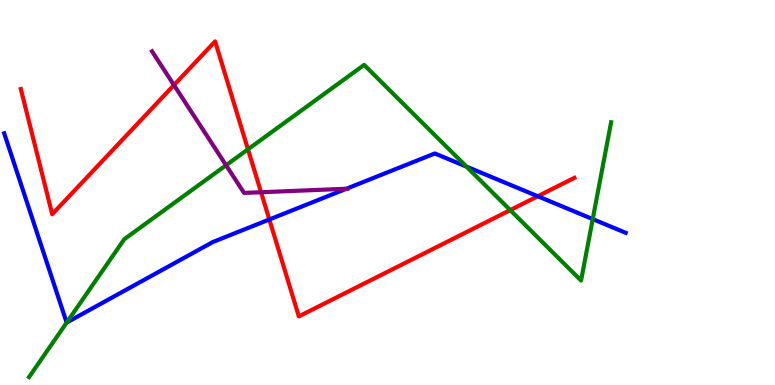[{'lines': ['blue', 'red'], 'intersections': [{'x': 3.48, 'y': 4.3}, {'x': 6.94, 'y': 4.9}]}, {'lines': ['green', 'red'], 'intersections': [{'x': 3.2, 'y': 6.12}, {'x': 6.58, 'y': 4.54}]}, {'lines': ['purple', 'red'], 'intersections': [{'x': 2.24, 'y': 7.79}, {'x': 3.37, 'y': 5.01}]}, {'lines': ['blue', 'green'], 'intersections': [{'x': 0.861, 'y': 1.62}, {'x': 6.02, 'y': 5.67}, {'x': 7.65, 'y': 4.31}]}, {'lines': ['blue', 'purple'], 'intersections': [{'x': 4.47, 'y': 5.1}]}, {'lines': ['green', 'purple'], 'intersections': [{'x': 2.92, 'y': 5.71}]}]